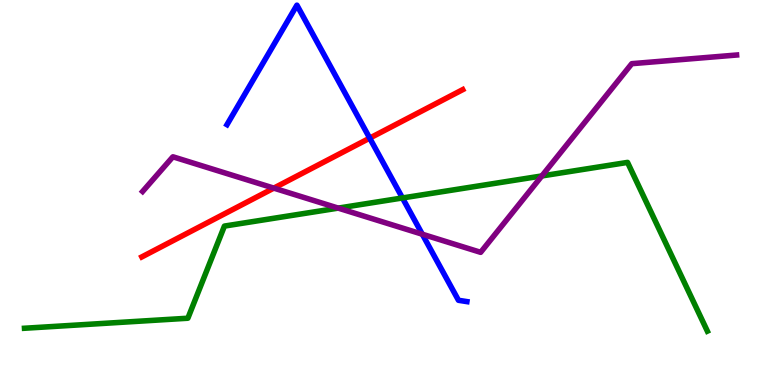[{'lines': ['blue', 'red'], 'intersections': [{'x': 4.77, 'y': 6.41}]}, {'lines': ['green', 'red'], 'intersections': []}, {'lines': ['purple', 'red'], 'intersections': [{'x': 3.53, 'y': 5.11}]}, {'lines': ['blue', 'green'], 'intersections': [{'x': 5.19, 'y': 4.86}]}, {'lines': ['blue', 'purple'], 'intersections': [{'x': 5.45, 'y': 3.92}]}, {'lines': ['green', 'purple'], 'intersections': [{'x': 4.36, 'y': 4.59}, {'x': 6.99, 'y': 5.43}]}]